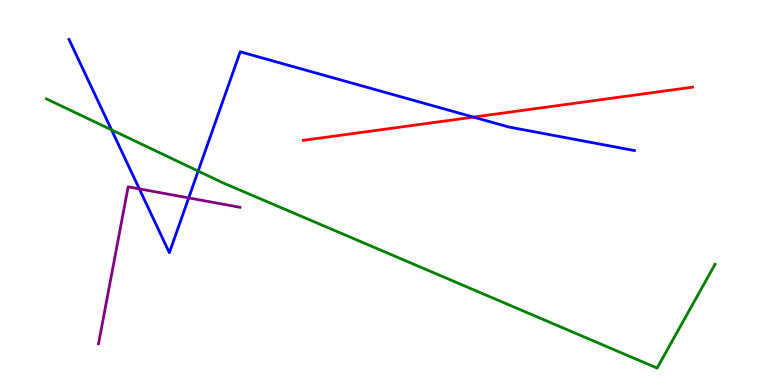[{'lines': ['blue', 'red'], 'intersections': [{'x': 6.11, 'y': 6.96}]}, {'lines': ['green', 'red'], 'intersections': []}, {'lines': ['purple', 'red'], 'intersections': []}, {'lines': ['blue', 'green'], 'intersections': [{'x': 1.44, 'y': 6.63}, {'x': 2.56, 'y': 5.56}]}, {'lines': ['blue', 'purple'], 'intersections': [{'x': 1.8, 'y': 5.09}, {'x': 2.43, 'y': 4.86}]}, {'lines': ['green', 'purple'], 'intersections': []}]